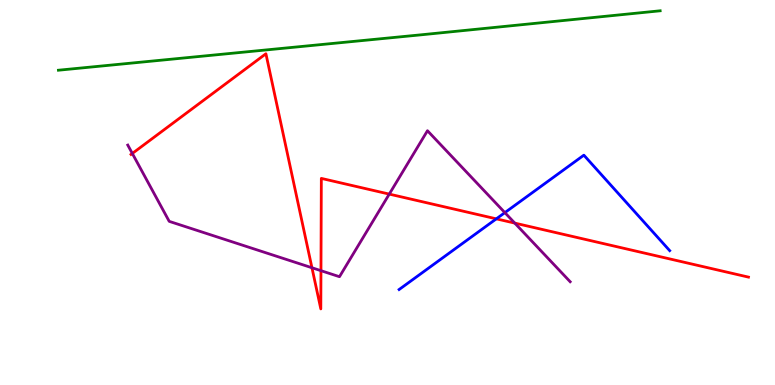[{'lines': ['blue', 'red'], 'intersections': [{'x': 6.4, 'y': 4.32}]}, {'lines': ['green', 'red'], 'intersections': []}, {'lines': ['purple', 'red'], 'intersections': [{'x': 1.71, 'y': 6.01}, {'x': 4.03, 'y': 3.05}, {'x': 4.14, 'y': 2.97}, {'x': 5.02, 'y': 4.96}, {'x': 6.64, 'y': 4.21}]}, {'lines': ['blue', 'green'], 'intersections': []}, {'lines': ['blue', 'purple'], 'intersections': [{'x': 6.51, 'y': 4.48}]}, {'lines': ['green', 'purple'], 'intersections': []}]